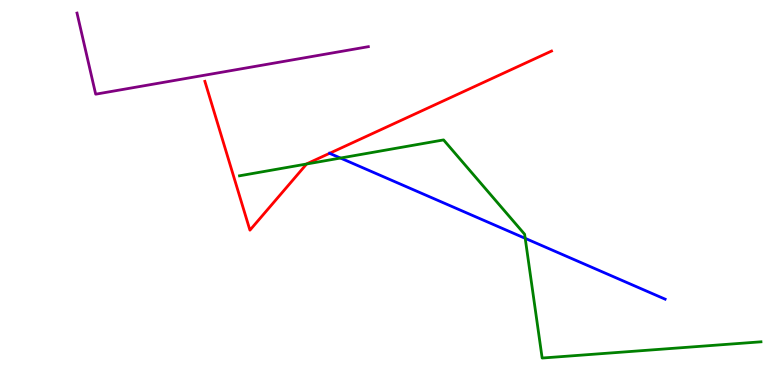[{'lines': ['blue', 'red'], 'intersections': [{'x': 4.25, 'y': 6.02}]}, {'lines': ['green', 'red'], 'intersections': [{'x': 3.96, 'y': 5.74}]}, {'lines': ['purple', 'red'], 'intersections': []}, {'lines': ['blue', 'green'], 'intersections': [{'x': 4.39, 'y': 5.89}, {'x': 6.78, 'y': 3.81}]}, {'lines': ['blue', 'purple'], 'intersections': []}, {'lines': ['green', 'purple'], 'intersections': []}]